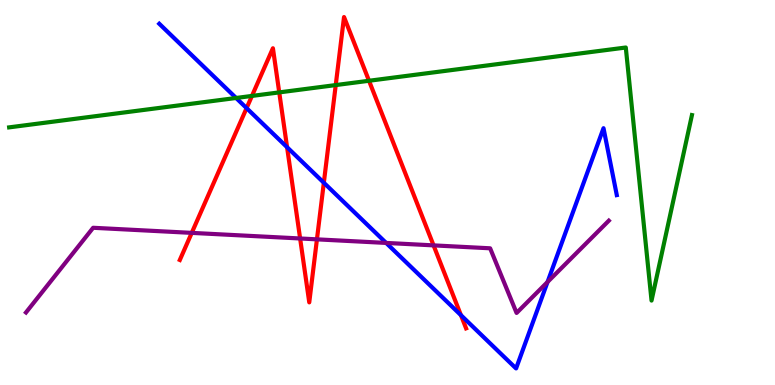[{'lines': ['blue', 'red'], 'intersections': [{'x': 3.18, 'y': 7.19}, {'x': 3.7, 'y': 6.18}, {'x': 4.18, 'y': 5.25}, {'x': 5.95, 'y': 1.81}]}, {'lines': ['green', 'red'], 'intersections': [{'x': 3.25, 'y': 7.51}, {'x': 3.6, 'y': 7.6}, {'x': 4.33, 'y': 7.79}, {'x': 4.76, 'y': 7.9}]}, {'lines': ['purple', 'red'], 'intersections': [{'x': 2.47, 'y': 3.95}, {'x': 3.87, 'y': 3.81}, {'x': 4.09, 'y': 3.78}, {'x': 5.59, 'y': 3.63}]}, {'lines': ['blue', 'green'], 'intersections': [{'x': 3.05, 'y': 7.46}]}, {'lines': ['blue', 'purple'], 'intersections': [{'x': 4.98, 'y': 3.69}, {'x': 7.07, 'y': 2.68}]}, {'lines': ['green', 'purple'], 'intersections': []}]